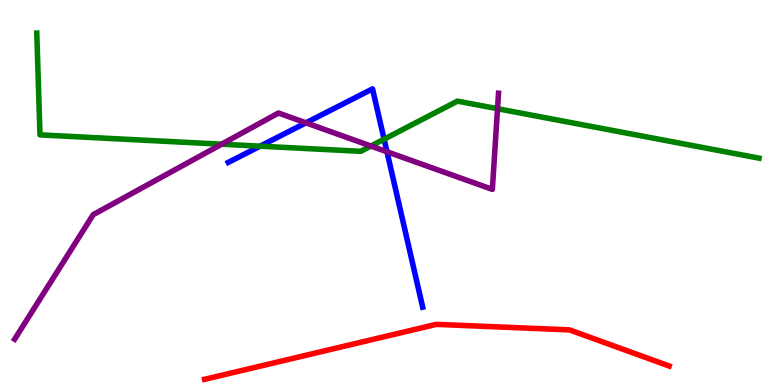[{'lines': ['blue', 'red'], 'intersections': []}, {'lines': ['green', 'red'], 'intersections': []}, {'lines': ['purple', 'red'], 'intersections': []}, {'lines': ['blue', 'green'], 'intersections': [{'x': 3.36, 'y': 6.2}, {'x': 4.96, 'y': 6.38}]}, {'lines': ['blue', 'purple'], 'intersections': [{'x': 3.95, 'y': 6.81}, {'x': 4.99, 'y': 6.06}]}, {'lines': ['green', 'purple'], 'intersections': [{'x': 2.86, 'y': 6.25}, {'x': 4.79, 'y': 6.21}, {'x': 6.42, 'y': 7.18}]}]